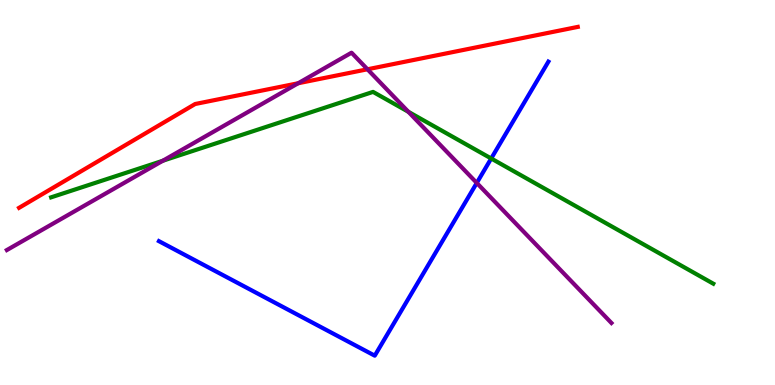[{'lines': ['blue', 'red'], 'intersections': []}, {'lines': ['green', 'red'], 'intersections': []}, {'lines': ['purple', 'red'], 'intersections': [{'x': 3.85, 'y': 7.84}, {'x': 4.74, 'y': 8.2}]}, {'lines': ['blue', 'green'], 'intersections': [{'x': 6.34, 'y': 5.88}]}, {'lines': ['blue', 'purple'], 'intersections': [{'x': 6.15, 'y': 5.25}]}, {'lines': ['green', 'purple'], 'intersections': [{'x': 2.1, 'y': 5.82}, {'x': 5.27, 'y': 7.1}]}]